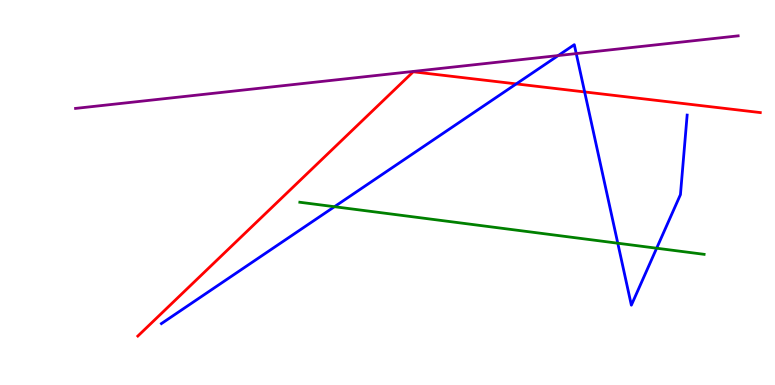[{'lines': ['blue', 'red'], 'intersections': [{'x': 6.66, 'y': 7.82}, {'x': 7.54, 'y': 7.61}]}, {'lines': ['green', 'red'], 'intersections': []}, {'lines': ['purple', 'red'], 'intersections': []}, {'lines': ['blue', 'green'], 'intersections': [{'x': 4.32, 'y': 4.63}, {'x': 7.97, 'y': 3.68}, {'x': 8.47, 'y': 3.55}]}, {'lines': ['blue', 'purple'], 'intersections': [{'x': 7.2, 'y': 8.56}, {'x': 7.44, 'y': 8.61}]}, {'lines': ['green', 'purple'], 'intersections': []}]